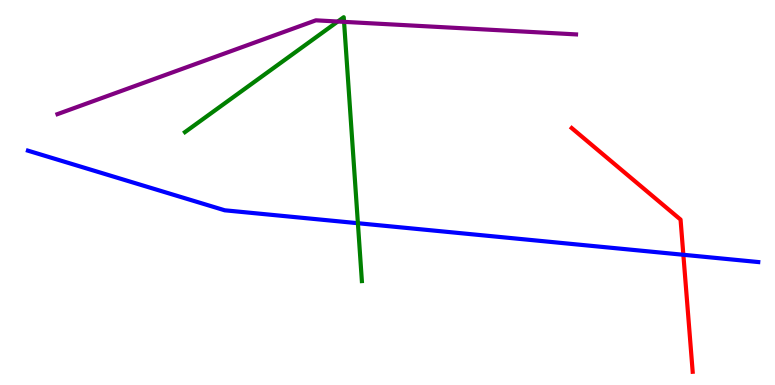[{'lines': ['blue', 'red'], 'intersections': [{'x': 8.82, 'y': 3.38}]}, {'lines': ['green', 'red'], 'intersections': []}, {'lines': ['purple', 'red'], 'intersections': []}, {'lines': ['blue', 'green'], 'intersections': [{'x': 4.62, 'y': 4.2}]}, {'lines': ['blue', 'purple'], 'intersections': []}, {'lines': ['green', 'purple'], 'intersections': [{'x': 4.36, 'y': 9.44}, {'x': 4.44, 'y': 9.43}]}]